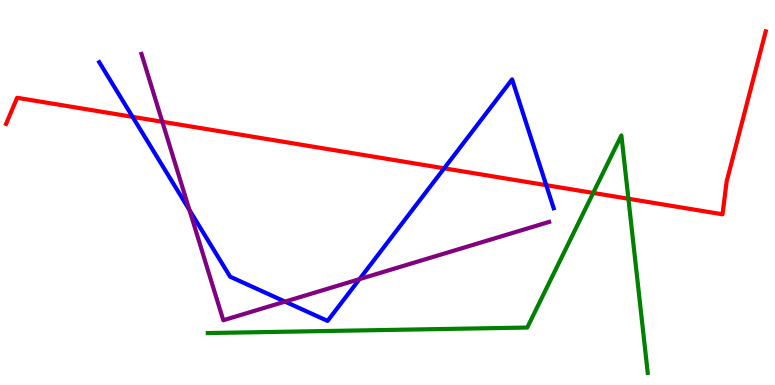[{'lines': ['blue', 'red'], 'intersections': [{'x': 1.71, 'y': 6.96}, {'x': 5.73, 'y': 5.63}, {'x': 7.05, 'y': 5.19}]}, {'lines': ['green', 'red'], 'intersections': [{'x': 7.65, 'y': 4.99}, {'x': 8.11, 'y': 4.84}]}, {'lines': ['purple', 'red'], 'intersections': [{'x': 2.09, 'y': 6.84}]}, {'lines': ['blue', 'green'], 'intersections': []}, {'lines': ['blue', 'purple'], 'intersections': [{'x': 2.44, 'y': 4.55}, {'x': 3.68, 'y': 2.17}, {'x': 4.64, 'y': 2.75}]}, {'lines': ['green', 'purple'], 'intersections': []}]